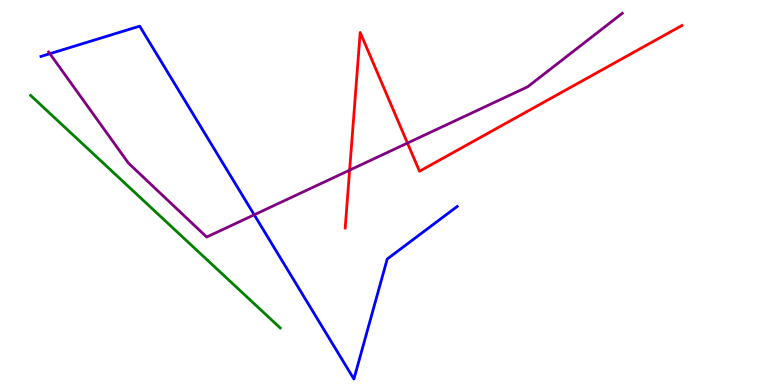[{'lines': ['blue', 'red'], 'intersections': []}, {'lines': ['green', 'red'], 'intersections': []}, {'lines': ['purple', 'red'], 'intersections': [{'x': 4.51, 'y': 5.58}, {'x': 5.26, 'y': 6.28}]}, {'lines': ['blue', 'green'], 'intersections': []}, {'lines': ['blue', 'purple'], 'intersections': [{'x': 0.644, 'y': 8.61}, {'x': 3.28, 'y': 4.42}]}, {'lines': ['green', 'purple'], 'intersections': []}]